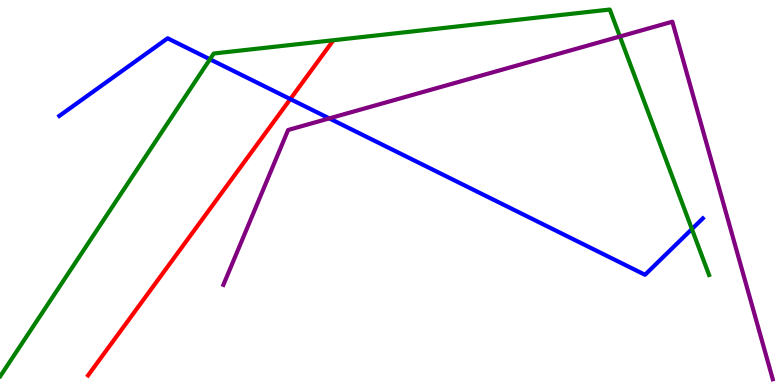[{'lines': ['blue', 'red'], 'intersections': [{'x': 3.75, 'y': 7.43}]}, {'lines': ['green', 'red'], 'intersections': []}, {'lines': ['purple', 'red'], 'intersections': []}, {'lines': ['blue', 'green'], 'intersections': [{'x': 2.71, 'y': 8.46}, {'x': 8.93, 'y': 4.05}]}, {'lines': ['blue', 'purple'], 'intersections': [{'x': 4.25, 'y': 6.92}]}, {'lines': ['green', 'purple'], 'intersections': [{'x': 8.0, 'y': 9.05}]}]